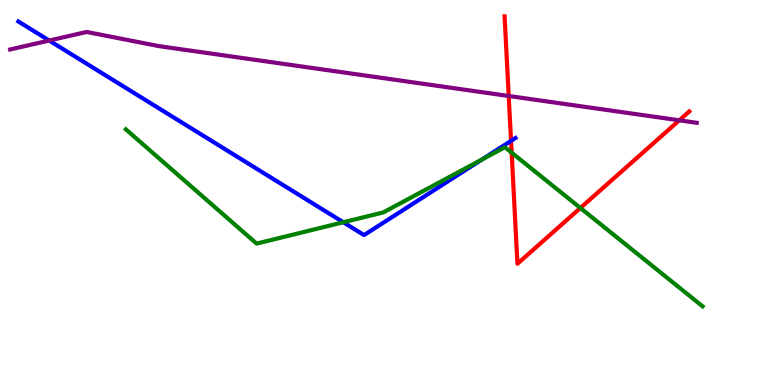[{'lines': ['blue', 'red'], 'intersections': [{'x': 6.59, 'y': 6.34}]}, {'lines': ['green', 'red'], 'intersections': [{'x': 6.6, 'y': 6.03}, {'x': 7.49, 'y': 4.6}]}, {'lines': ['purple', 'red'], 'intersections': [{'x': 6.56, 'y': 7.51}, {'x': 8.77, 'y': 6.88}]}, {'lines': ['blue', 'green'], 'intersections': [{'x': 4.43, 'y': 4.23}, {'x': 6.22, 'y': 5.85}]}, {'lines': ['blue', 'purple'], 'intersections': [{'x': 0.635, 'y': 8.95}]}, {'lines': ['green', 'purple'], 'intersections': []}]